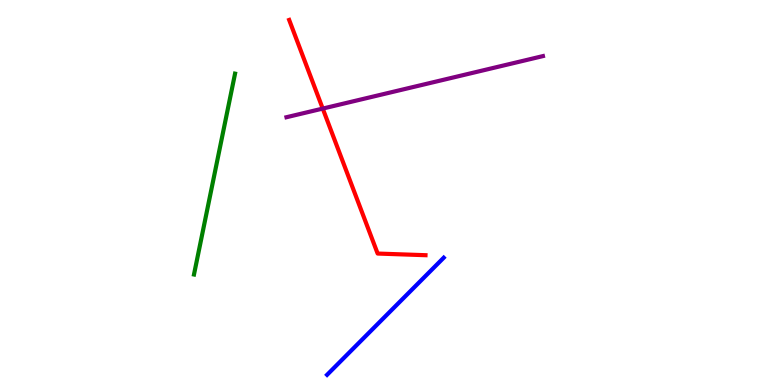[{'lines': ['blue', 'red'], 'intersections': []}, {'lines': ['green', 'red'], 'intersections': []}, {'lines': ['purple', 'red'], 'intersections': [{'x': 4.16, 'y': 7.18}]}, {'lines': ['blue', 'green'], 'intersections': []}, {'lines': ['blue', 'purple'], 'intersections': []}, {'lines': ['green', 'purple'], 'intersections': []}]